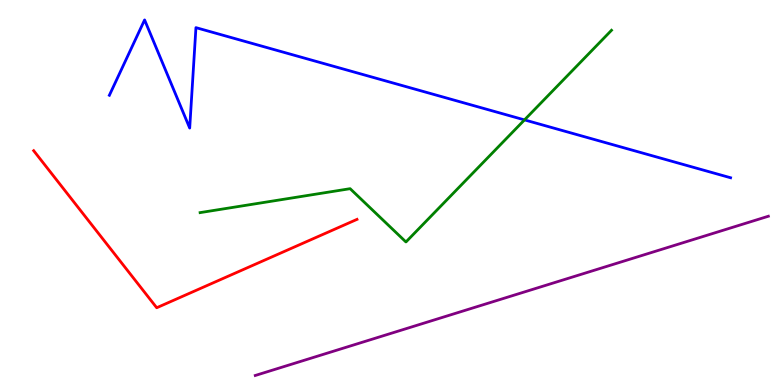[{'lines': ['blue', 'red'], 'intersections': []}, {'lines': ['green', 'red'], 'intersections': []}, {'lines': ['purple', 'red'], 'intersections': []}, {'lines': ['blue', 'green'], 'intersections': [{'x': 6.77, 'y': 6.89}]}, {'lines': ['blue', 'purple'], 'intersections': []}, {'lines': ['green', 'purple'], 'intersections': []}]